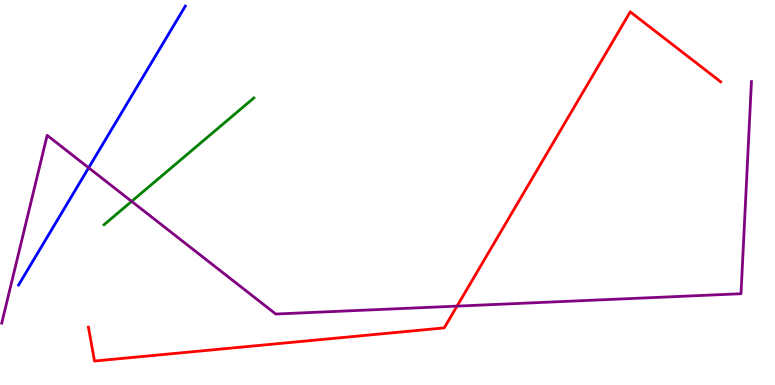[{'lines': ['blue', 'red'], 'intersections': []}, {'lines': ['green', 'red'], 'intersections': []}, {'lines': ['purple', 'red'], 'intersections': [{'x': 5.9, 'y': 2.05}]}, {'lines': ['blue', 'green'], 'intersections': []}, {'lines': ['blue', 'purple'], 'intersections': [{'x': 1.14, 'y': 5.64}]}, {'lines': ['green', 'purple'], 'intersections': [{'x': 1.7, 'y': 4.77}]}]